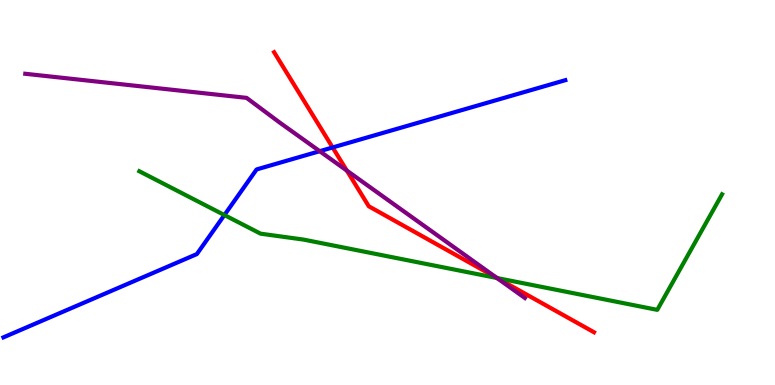[{'lines': ['blue', 'red'], 'intersections': [{'x': 4.29, 'y': 6.17}]}, {'lines': ['green', 'red'], 'intersections': [{'x': 6.41, 'y': 2.78}]}, {'lines': ['purple', 'red'], 'intersections': [{'x': 4.48, 'y': 5.57}, {'x': 6.41, 'y': 2.78}]}, {'lines': ['blue', 'green'], 'intersections': [{'x': 2.9, 'y': 4.41}]}, {'lines': ['blue', 'purple'], 'intersections': [{'x': 4.13, 'y': 6.07}]}, {'lines': ['green', 'purple'], 'intersections': [{'x': 6.41, 'y': 2.78}]}]